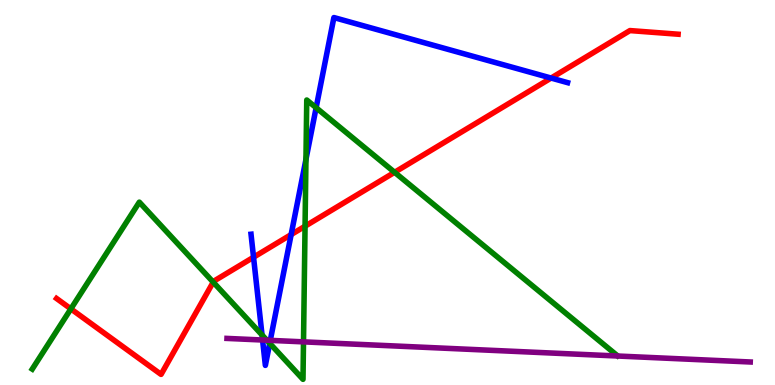[{'lines': ['blue', 'red'], 'intersections': [{'x': 3.27, 'y': 3.32}, {'x': 3.76, 'y': 3.91}, {'x': 7.11, 'y': 7.97}]}, {'lines': ['green', 'red'], 'intersections': [{'x': 0.914, 'y': 1.98}, {'x': 2.75, 'y': 2.67}, {'x': 3.94, 'y': 4.12}, {'x': 5.09, 'y': 5.52}]}, {'lines': ['purple', 'red'], 'intersections': []}, {'lines': ['blue', 'green'], 'intersections': [{'x': 3.38, 'y': 1.3}, {'x': 3.48, 'y': 1.08}, {'x': 3.95, 'y': 5.86}, {'x': 4.08, 'y': 7.2}]}, {'lines': ['blue', 'purple'], 'intersections': [{'x': 3.39, 'y': 1.17}, {'x': 3.49, 'y': 1.16}]}, {'lines': ['green', 'purple'], 'intersections': [{'x': 3.44, 'y': 1.16}, {'x': 3.92, 'y': 1.12}]}]